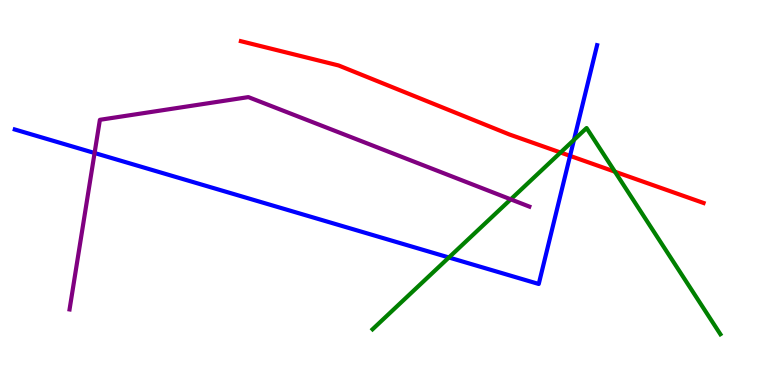[{'lines': ['blue', 'red'], 'intersections': [{'x': 7.36, 'y': 5.95}]}, {'lines': ['green', 'red'], 'intersections': [{'x': 7.23, 'y': 6.04}, {'x': 7.93, 'y': 5.54}]}, {'lines': ['purple', 'red'], 'intersections': []}, {'lines': ['blue', 'green'], 'intersections': [{'x': 5.79, 'y': 3.31}, {'x': 7.41, 'y': 6.37}]}, {'lines': ['blue', 'purple'], 'intersections': [{'x': 1.22, 'y': 6.03}]}, {'lines': ['green', 'purple'], 'intersections': [{'x': 6.59, 'y': 4.82}]}]